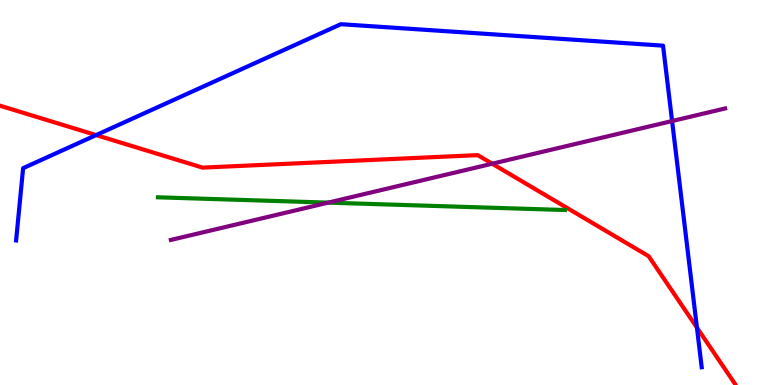[{'lines': ['blue', 'red'], 'intersections': [{'x': 1.24, 'y': 6.49}, {'x': 8.99, 'y': 1.49}]}, {'lines': ['green', 'red'], 'intersections': []}, {'lines': ['purple', 'red'], 'intersections': [{'x': 6.35, 'y': 5.75}]}, {'lines': ['blue', 'green'], 'intersections': []}, {'lines': ['blue', 'purple'], 'intersections': [{'x': 8.67, 'y': 6.86}]}, {'lines': ['green', 'purple'], 'intersections': [{'x': 4.23, 'y': 4.74}]}]